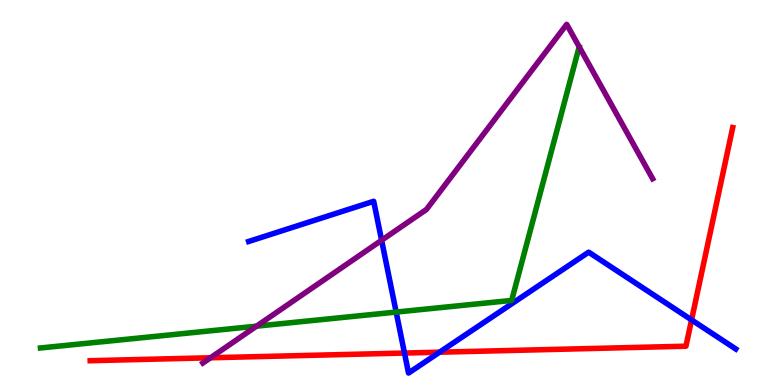[{'lines': ['blue', 'red'], 'intersections': [{'x': 5.22, 'y': 0.83}, {'x': 5.67, 'y': 0.852}, {'x': 8.92, 'y': 1.69}]}, {'lines': ['green', 'red'], 'intersections': []}, {'lines': ['purple', 'red'], 'intersections': [{'x': 2.72, 'y': 0.707}]}, {'lines': ['blue', 'green'], 'intersections': [{'x': 5.11, 'y': 1.89}]}, {'lines': ['blue', 'purple'], 'intersections': [{'x': 4.92, 'y': 3.76}]}, {'lines': ['green', 'purple'], 'intersections': [{'x': 3.31, 'y': 1.53}]}]